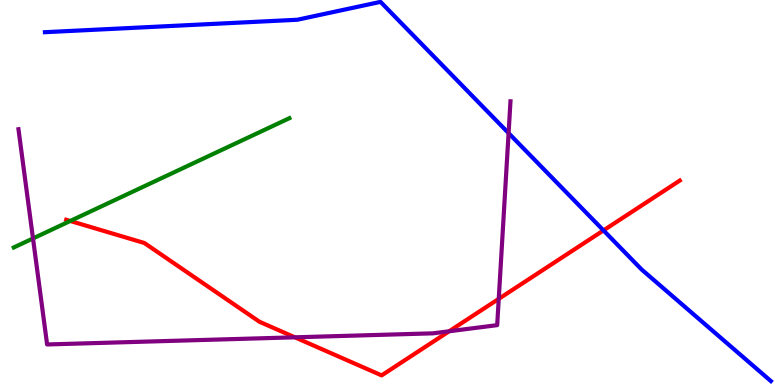[{'lines': ['blue', 'red'], 'intersections': [{'x': 7.79, 'y': 4.02}]}, {'lines': ['green', 'red'], 'intersections': [{'x': 0.907, 'y': 4.26}]}, {'lines': ['purple', 'red'], 'intersections': [{'x': 3.81, 'y': 1.24}, {'x': 5.8, 'y': 1.4}, {'x': 6.44, 'y': 2.24}]}, {'lines': ['blue', 'green'], 'intersections': []}, {'lines': ['blue', 'purple'], 'intersections': [{'x': 6.56, 'y': 6.54}]}, {'lines': ['green', 'purple'], 'intersections': [{'x': 0.426, 'y': 3.81}]}]